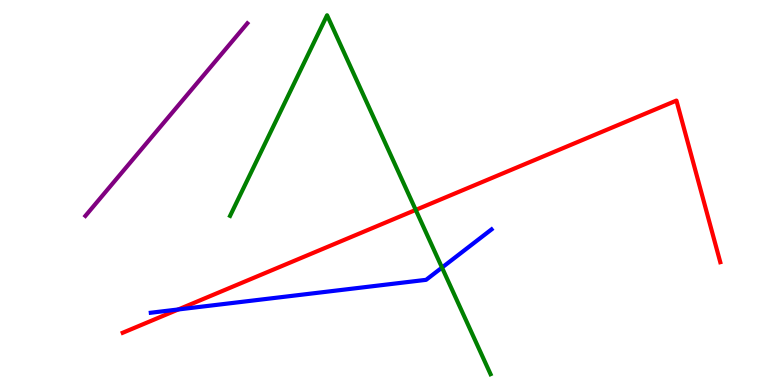[{'lines': ['blue', 'red'], 'intersections': [{'x': 2.3, 'y': 1.96}]}, {'lines': ['green', 'red'], 'intersections': [{'x': 5.36, 'y': 4.55}]}, {'lines': ['purple', 'red'], 'intersections': []}, {'lines': ['blue', 'green'], 'intersections': [{'x': 5.7, 'y': 3.05}]}, {'lines': ['blue', 'purple'], 'intersections': []}, {'lines': ['green', 'purple'], 'intersections': []}]